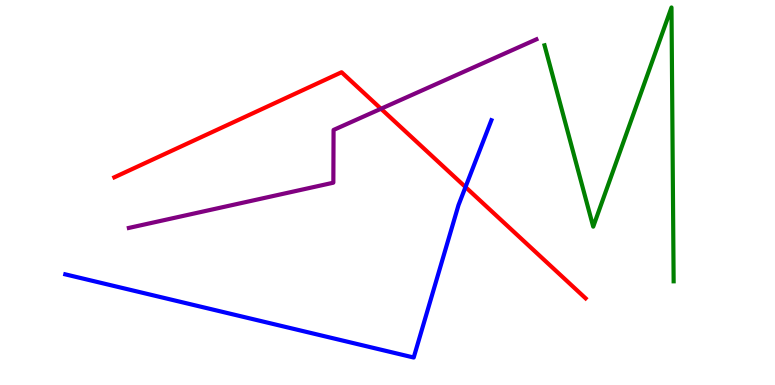[{'lines': ['blue', 'red'], 'intersections': [{'x': 6.01, 'y': 5.14}]}, {'lines': ['green', 'red'], 'intersections': []}, {'lines': ['purple', 'red'], 'intersections': [{'x': 4.92, 'y': 7.18}]}, {'lines': ['blue', 'green'], 'intersections': []}, {'lines': ['blue', 'purple'], 'intersections': []}, {'lines': ['green', 'purple'], 'intersections': []}]